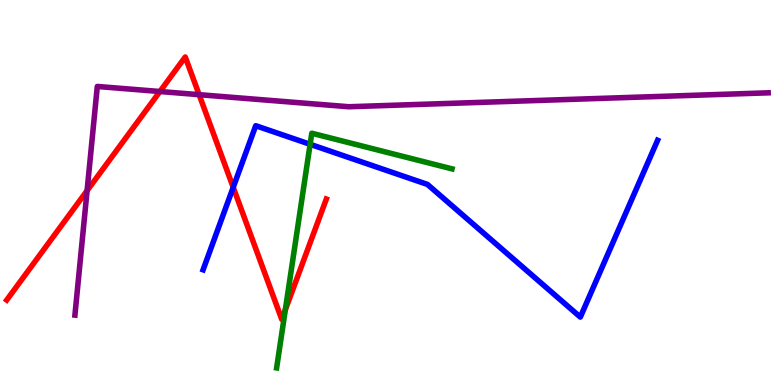[{'lines': ['blue', 'red'], 'intersections': [{'x': 3.01, 'y': 5.13}]}, {'lines': ['green', 'red'], 'intersections': [{'x': 3.68, 'y': 1.95}]}, {'lines': ['purple', 'red'], 'intersections': [{'x': 1.12, 'y': 5.05}, {'x': 2.06, 'y': 7.62}, {'x': 2.57, 'y': 7.54}]}, {'lines': ['blue', 'green'], 'intersections': [{'x': 4.0, 'y': 6.25}]}, {'lines': ['blue', 'purple'], 'intersections': []}, {'lines': ['green', 'purple'], 'intersections': []}]